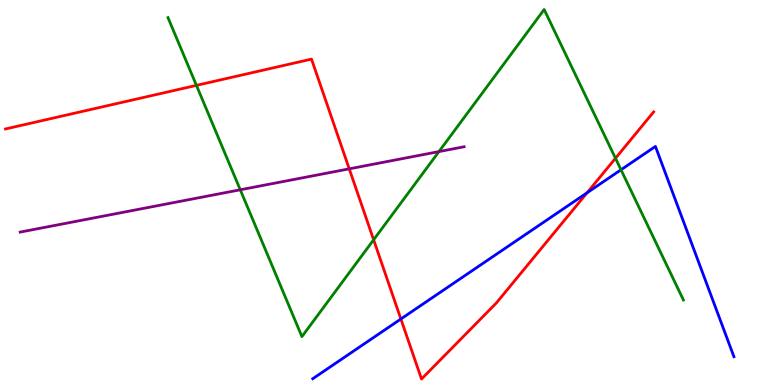[{'lines': ['blue', 'red'], 'intersections': [{'x': 5.17, 'y': 1.71}, {'x': 7.58, 'y': 4.99}]}, {'lines': ['green', 'red'], 'intersections': [{'x': 2.53, 'y': 7.78}, {'x': 4.82, 'y': 3.77}, {'x': 7.94, 'y': 5.89}]}, {'lines': ['purple', 'red'], 'intersections': [{'x': 4.51, 'y': 5.61}]}, {'lines': ['blue', 'green'], 'intersections': [{'x': 8.01, 'y': 5.59}]}, {'lines': ['blue', 'purple'], 'intersections': []}, {'lines': ['green', 'purple'], 'intersections': [{'x': 3.1, 'y': 5.07}, {'x': 5.66, 'y': 6.06}]}]